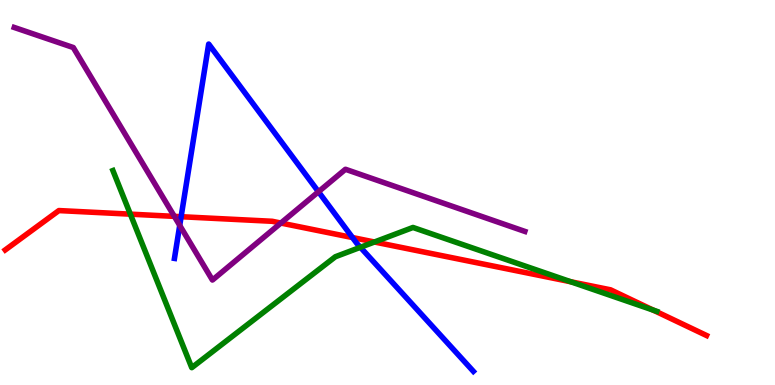[{'lines': ['blue', 'red'], 'intersections': [{'x': 2.34, 'y': 4.37}, {'x': 4.55, 'y': 3.83}]}, {'lines': ['green', 'red'], 'intersections': [{'x': 1.68, 'y': 4.44}, {'x': 4.83, 'y': 3.71}, {'x': 7.37, 'y': 2.68}, {'x': 8.43, 'y': 1.95}]}, {'lines': ['purple', 'red'], 'intersections': [{'x': 2.25, 'y': 4.38}, {'x': 3.62, 'y': 4.21}]}, {'lines': ['blue', 'green'], 'intersections': [{'x': 4.65, 'y': 3.58}]}, {'lines': ['blue', 'purple'], 'intersections': [{'x': 2.32, 'y': 4.15}, {'x': 4.11, 'y': 5.02}]}, {'lines': ['green', 'purple'], 'intersections': []}]